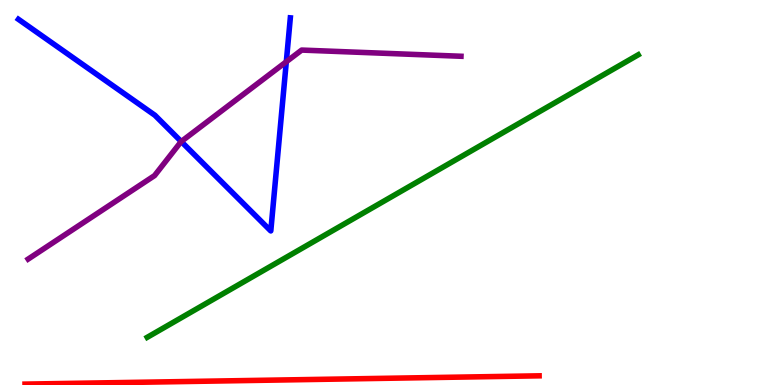[{'lines': ['blue', 'red'], 'intersections': []}, {'lines': ['green', 'red'], 'intersections': []}, {'lines': ['purple', 'red'], 'intersections': []}, {'lines': ['blue', 'green'], 'intersections': []}, {'lines': ['blue', 'purple'], 'intersections': [{'x': 2.34, 'y': 6.32}, {'x': 3.69, 'y': 8.4}]}, {'lines': ['green', 'purple'], 'intersections': []}]